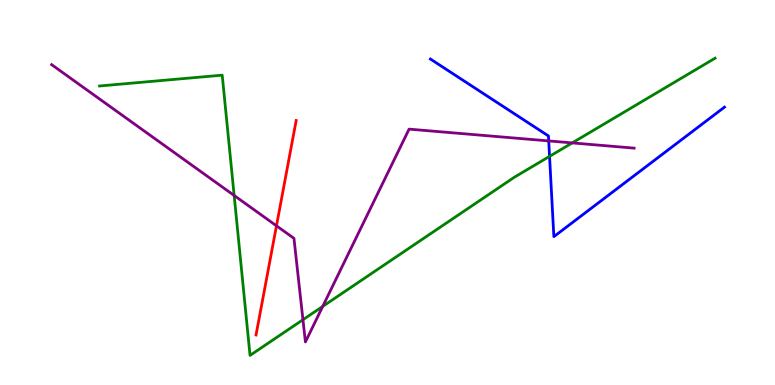[{'lines': ['blue', 'red'], 'intersections': []}, {'lines': ['green', 'red'], 'intersections': []}, {'lines': ['purple', 'red'], 'intersections': [{'x': 3.57, 'y': 4.13}]}, {'lines': ['blue', 'green'], 'intersections': [{'x': 7.09, 'y': 5.94}]}, {'lines': ['blue', 'purple'], 'intersections': [{'x': 7.08, 'y': 6.34}]}, {'lines': ['green', 'purple'], 'intersections': [{'x': 3.02, 'y': 4.92}, {'x': 3.91, 'y': 1.7}, {'x': 4.16, 'y': 2.04}, {'x': 7.38, 'y': 6.29}]}]